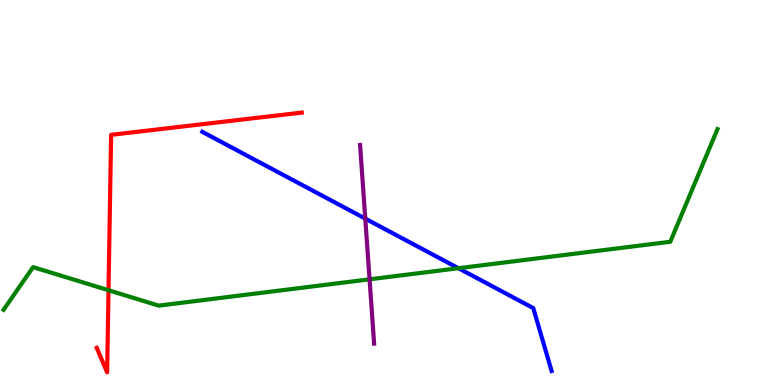[{'lines': ['blue', 'red'], 'intersections': []}, {'lines': ['green', 'red'], 'intersections': [{'x': 1.4, 'y': 2.46}]}, {'lines': ['purple', 'red'], 'intersections': []}, {'lines': ['blue', 'green'], 'intersections': [{'x': 5.92, 'y': 3.03}]}, {'lines': ['blue', 'purple'], 'intersections': [{'x': 4.71, 'y': 4.32}]}, {'lines': ['green', 'purple'], 'intersections': [{'x': 4.77, 'y': 2.74}]}]